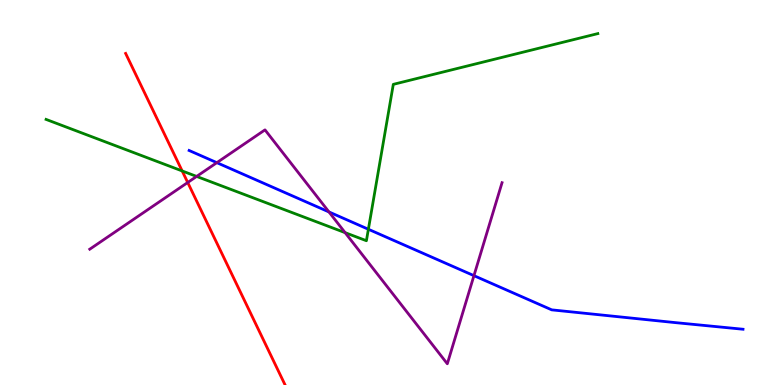[{'lines': ['blue', 'red'], 'intersections': []}, {'lines': ['green', 'red'], 'intersections': [{'x': 2.35, 'y': 5.56}]}, {'lines': ['purple', 'red'], 'intersections': [{'x': 2.42, 'y': 5.26}]}, {'lines': ['blue', 'green'], 'intersections': [{'x': 4.75, 'y': 4.05}]}, {'lines': ['blue', 'purple'], 'intersections': [{'x': 2.8, 'y': 5.78}, {'x': 4.24, 'y': 4.5}, {'x': 6.12, 'y': 2.84}]}, {'lines': ['green', 'purple'], 'intersections': [{'x': 2.54, 'y': 5.42}, {'x': 4.45, 'y': 3.96}]}]